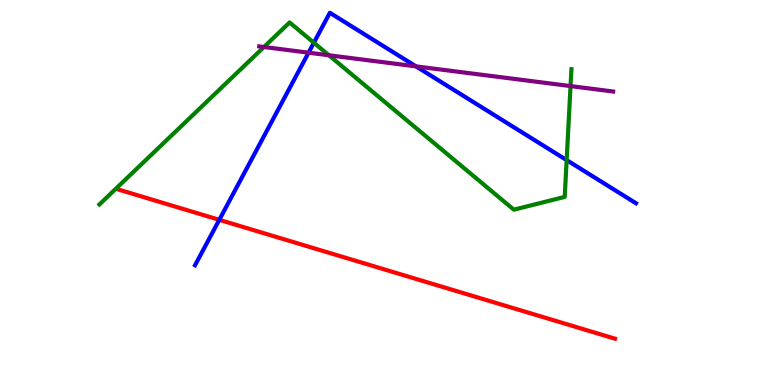[{'lines': ['blue', 'red'], 'intersections': [{'x': 2.83, 'y': 4.29}]}, {'lines': ['green', 'red'], 'intersections': []}, {'lines': ['purple', 'red'], 'intersections': []}, {'lines': ['blue', 'green'], 'intersections': [{'x': 4.05, 'y': 8.89}, {'x': 7.31, 'y': 5.84}]}, {'lines': ['blue', 'purple'], 'intersections': [{'x': 3.98, 'y': 8.63}, {'x': 5.37, 'y': 8.28}]}, {'lines': ['green', 'purple'], 'intersections': [{'x': 3.41, 'y': 8.78}, {'x': 4.24, 'y': 8.56}, {'x': 7.36, 'y': 7.76}]}]